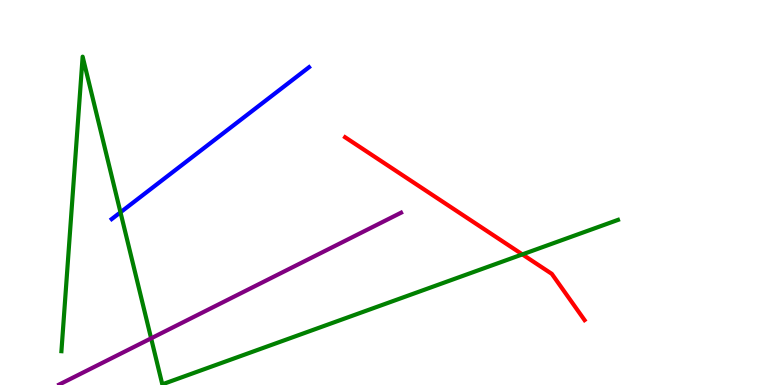[{'lines': ['blue', 'red'], 'intersections': []}, {'lines': ['green', 'red'], 'intersections': [{'x': 6.74, 'y': 3.39}]}, {'lines': ['purple', 'red'], 'intersections': []}, {'lines': ['blue', 'green'], 'intersections': [{'x': 1.55, 'y': 4.49}]}, {'lines': ['blue', 'purple'], 'intersections': []}, {'lines': ['green', 'purple'], 'intersections': [{'x': 1.95, 'y': 1.21}]}]